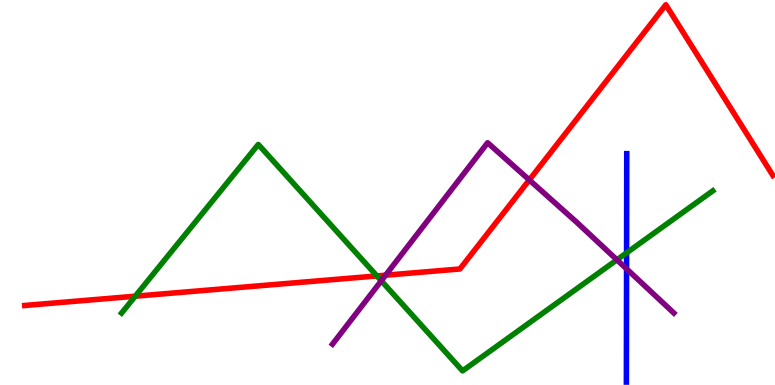[{'lines': ['blue', 'red'], 'intersections': []}, {'lines': ['green', 'red'], 'intersections': [{'x': 1.75, 'y': 2.31}, {'x': 4.86, 'y': 2.83}]}, {'lines': ['purple', 'red'], 'intersections': [{'x': 4.98, 'y': 2.85}, {'x': 6.83, 'y': 5.33}]}, {'lines': ['blue', 'green'], 'intersections': [{'x': 8.08, 'y': 3.43}]}, {'lines': ['blue', 'purple'], 'intersections': [{'x': 8.08, 'y': 3.02}]}, {'lines': ['green', 'purple'], 'intersections': [{'x': 4.92, 'y': 2.71}, {'x': 7.96, 'y': 3.25}]}]